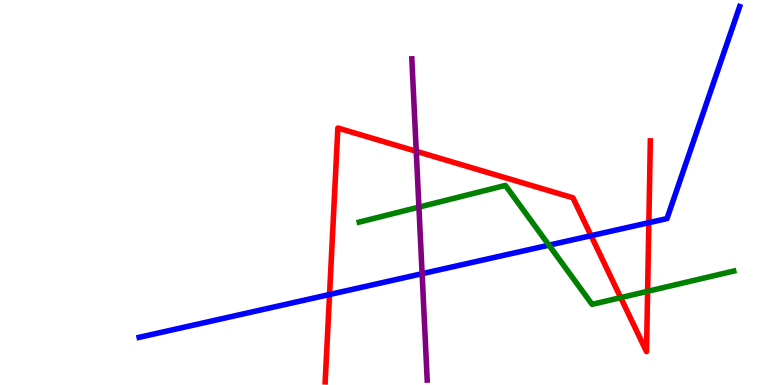[{'lines': ['blue', 'red'], 'intersections': [{'x': 4.25, 'y': 2.35}, {'x': 7.63, 'y': 3.88}, {'x': 8.37, 'y': 4.22}]}, {'lines': ['green', 'red'], 'intersections': [{'x': 8.01, 'y': 2.27}, {'x': 8.36, 'y': 2.43}]}, {'lines': ['purple', 'red'], 'intersections': [{'x': 5.37, 'y': 6.07}]}, {'lines': ['blue', 'green'], 'intersections': [{'x': 7.08, 'y': 3.63}]}, {'lines': ['blue', 'purple'], 'intersections': [{'x': 5.45, 'y': 2.89}]}, {'lines': ['green', 'purple'], 'intersections': [{'x': 5.41, 'y': 4.62}]}]